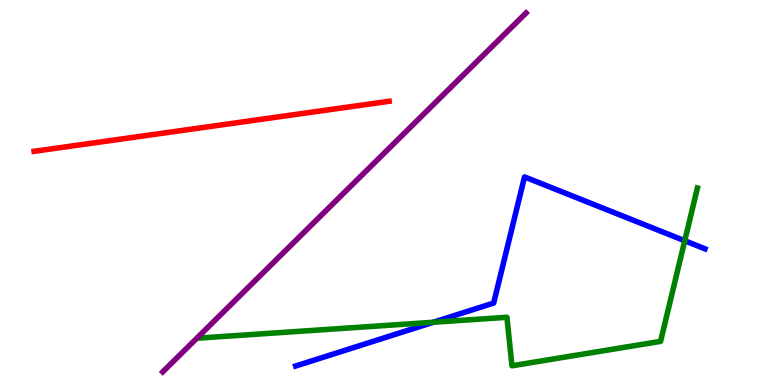[{'lines': ['blue', 'red'], 'intersections': []}, {'lines': ['green', 'red'], 'intersections': []}, {'lines': ['purple', 'red'], 'intersections': []}, {'lines': ['blue', 'green'], 'intersections': [{'x': 5.59, 'y': 1.63}, {'x': 8.84, 'y': 3.75}]}, {'lines': ['blue', 'purple'], 'intersections': []}, {'lines': ['green', 'purple'], 'intersections': []}]